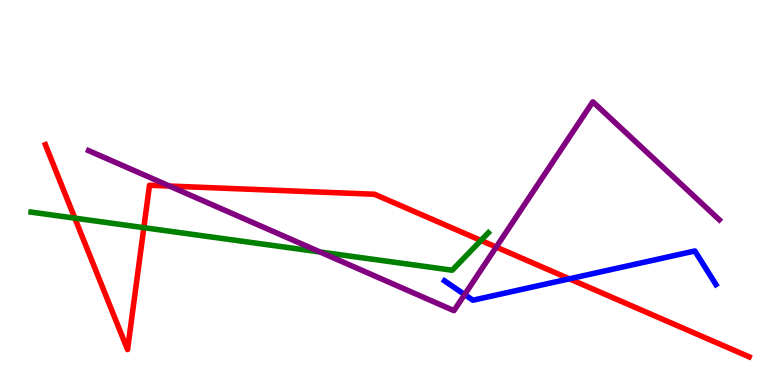[{'lines': ['blue', 'red'], 'intersections': [{'x': 7.35, 'y': 2.76}]}, {'lines': ['green', 'red'], 'intersections': [{'x': 0.965, 'y': 4.33}, {'x': 1.86, 'y': 4.09}, {'x': 6.21, 'y': 3.75}]}, {'lines': ['purple', 'red'], 'intersections': [{'x': 2.19, 'y': 5.17}, {'x': 6.4, 'y': 3.58}]}, {'lines': ['blue', 'green'], 'intersections': []}, {'lines': ['blue', 'purple'], 'intersections': [{'x': 6.0, 'y': 2.35}]}, {'lines': ['green', 'purple'], 'intersections': [{'x': 4.13, 'y': 3.46}]}]